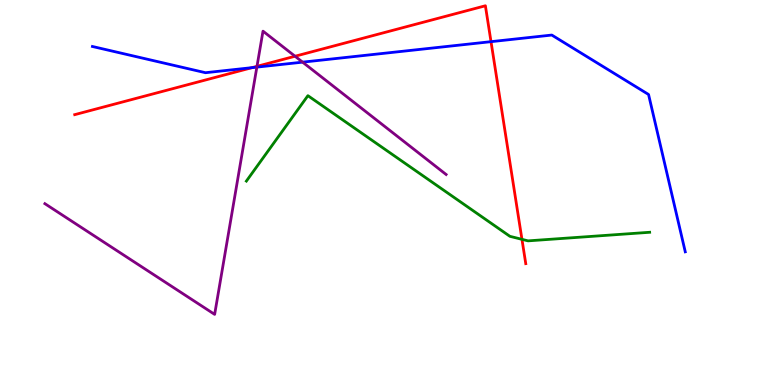[{'lines': ['blue', 'red'], 'intersections': [{'x': 3.25, 'y': 8.24}, {'x': 6.34, 'y': 8.92}]}, {'lines': ['green', 'red'], 'intersections': [{'x': 6.73, 'y': 3.78}]}, {'lines': ['purple', 'red'], 'intersections': [{'x': 3.32, 'y': 8.28}, {'x': 3.81, 'y': 8.54}]}, {'lines': ['blue', 'green'], 'intersections': []}, {'lines': ['blue', 'purple'], 'intersections': [{'x': 3.31, 'y': 8.26}, {'x': 3.9, 'y': 8.39}]}, {'lines': ['green', 'purple'], 'intersections': []}]